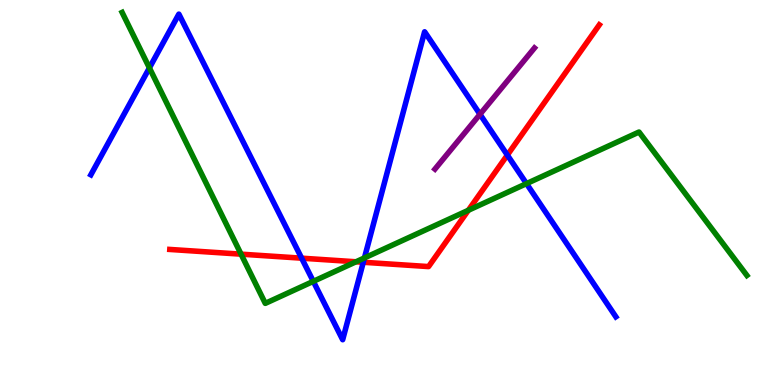[{'lines': ['blue', 'red'], 'intersections': [{'x': 3.89, 'y': 3.29}, {'x': 4.69, 'y': 3.19}, {'x': 6.55, 'y': 5.97}]}, {'lines': ['green', 'red'], 'intersections': [{'x': 3.11, 'y': 3.4}, {'x': 4.59, 'y': 3.2}, {'x': 6.04, 'y': 4.54}]}, {'lines': ['purple', 'red'], 'intersections': []}, {'lines': ['blue', 'green'], 'intersections': [{'x': 1.93, 'y': 8.24}, {'x': 4.04, 'y': 2.69}, {'x': 4.7, 'y': 3.3}, {'x': 6.79, 'y': 5.23}]}, {'lines': ['blue', 'purple'], 'intersections': [{'x': 6.19, 'y': 7.03}]}, {'lines': ['green', 'purple'], 'intersections': []}]